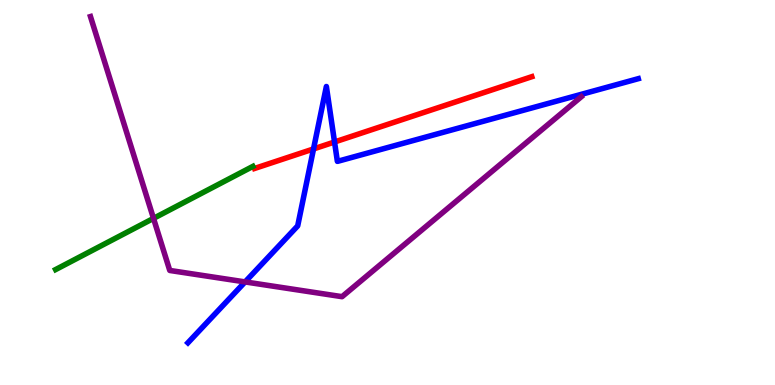[{'lines': ['blue', 'red'], 'intersections': [{'x': 4.05, 'y': 6.13}, {'x': 4.32, 'y': 6.31}]}, {'lines': ['green', 'red'], 'intersections': []}, {'lines': ['purple', 'red'], 'intersections': []}, {'lines': ['blue', 'green'], 'intersections': []}, {'lines': ['blue', 'purple'], 'intersections': [{'x': 3.16, 'y': 2.68}]}, {'lines': ['green', 'purple'], 'intersections': [{'x': 1.98, 'y': 4.33}]}]